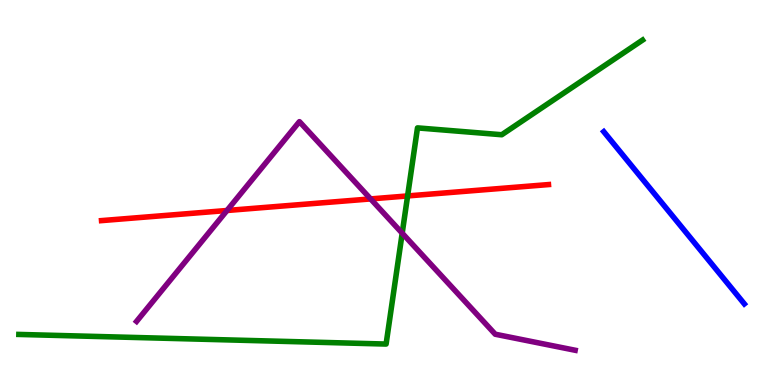[{'lines': ['blue', 'red'], 'intersections': []}, {'lines': ['green', 'red'], 'intersections': [{'x': 5.26, 'y': 4.91}]}, {'lines': ['purple', 'red'], 'intersections': [{'x': 2.93, 'y': 4.53}, {'x': 4.78, 'y': 4.83}]}, {'lines': ['blue', 'green'], 'intersections': []}, {'lines': ['blue', 'purple'], 'intersections': []}, {'lines': ['green', 'purple'], 'intersections': [{'x': 5.19, 'y': 3.94}]}]